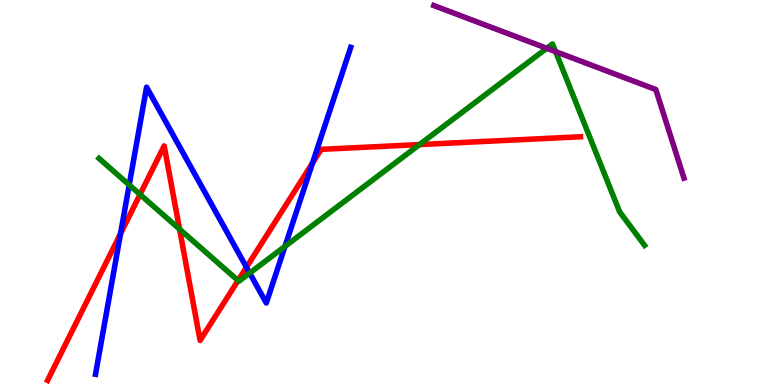[{'lines': ['blue', 'red'], 'intersections': [{'x': 1.56, 'y': 3.93}, {'x': 3.18, 'y': 3.06}, {'x': 4.03, 'y': 5.77}]}, {'lines': ['green', 'red'], 'intersections': [{'x': 1.81, 'y': 4.95}, {'x': 2.32, 'y': 4.05}, {'x': 3.07, 'y': 2.71}, {'x': 5.41, 'y': 6.24}]}, {'lines': ['purple', 'red'], 'intersections': []}, {'lines': ['blue', 'green'], 'intersections': [{'x': 1.67, 'y': 5.2}, {'x': 3.22, 'y': 2.91}, {'x': 3.68, 'y': 3.6}]}, {'lines': ['blue', 'purple'], 'intersections': []}, {'lines': ['green', 'purple'], 'intersections': [{'x': 7.05, 'y': 8.75}, {'x': 7.17, 'y': 8.66}]}]